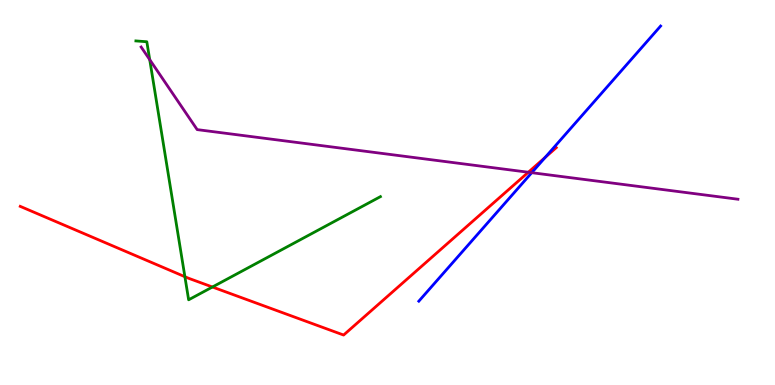[{'lines': ['blue', 'red'], 'intersections': [{'x': 7.03, 'y': 5.91}]}, {'lines': ['green', 'red'], 'intersections': [{'x': 2.39, 'y': 2.81}, {'x': 2.74, 'y': 2.55}]}, {'lines': ['purple', 'red'], 'intersections': [{'x': 6.82, 'y': 5.53}]}, {'lines': ['blue', 'green'], 'intersections': []}, {'lines': ['blue', 'purple'], 'intersections': [{'x': 6.86, 'y': 5.51}]}, {'lines': ['green', 'purple'], 'intersections': [{'x': 1.93, 'y': 8.45}]}]